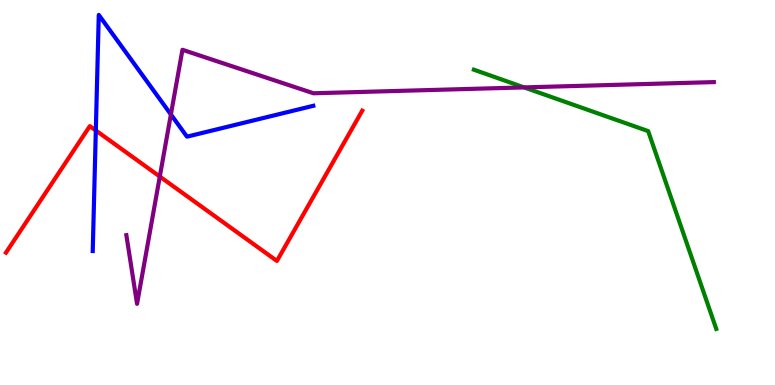[{'lines': ['blue', 'red'], 'intersections': [{'x': 1.24, 'y': 6.61}]}, {'lines': ['green', 'red'], 'intersections': []}, {'lines': ['purple', 'red'], 'intersections': [{'x': 2.06, 'y': 5.41}]}, {'lines': ['blue', 'green'], 'intersections': []}, {'lines': ['blue', 'purple'], 'intersections': [{'x': 2.21, 'y': 7.03}]}, {'lines': ['green', 'purple'], 'intersections': [{'x': 6.76, 'y': 7.73}]}]